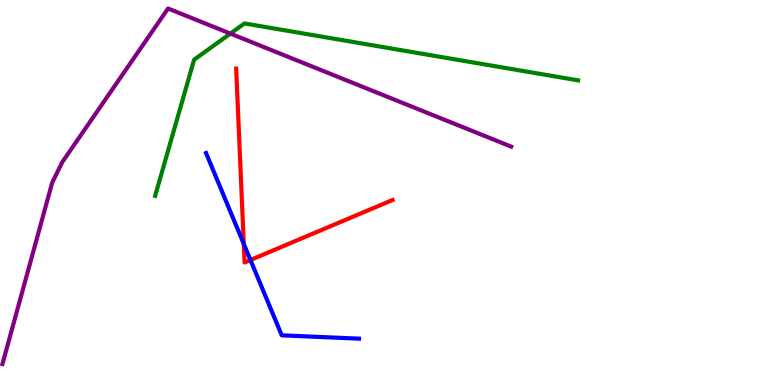[{'lines': ['blue', 'red'], 'intersections': [{'x': 3.15, 'y': 3.67}, {'x': 3.23, 'y': 3.25}]}, {'lines': ['green', 'red'], 'intersections': []}, {'lines': ['purple', 'red'], 'intersections': []}, {'lines': ['blue', 'green'], 'intersections': []}, {'lines': ['blue', 'purple'], 'intersections': []}, {'lines': ['green', 'purple'], 'intersections': [{'x': 2.97, 'y': 9.13}]}]